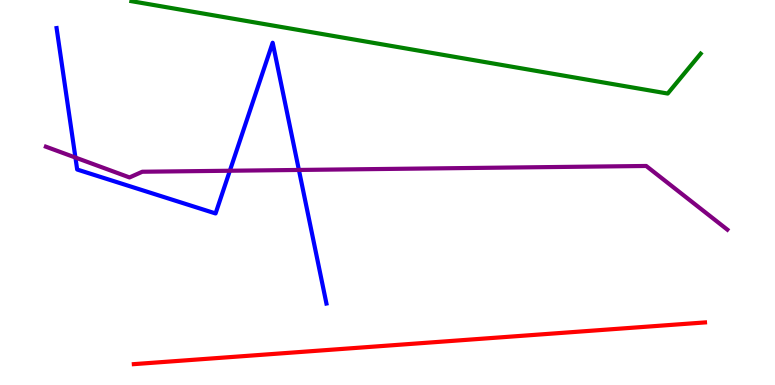[{'lines': ['blue', 'red'], 'intersections': []}, {'lines': ['green', 'red'], 'intersections': []}, {'lines': ['purple', 'red'], 'intersections': []}, {'lines': ['blue', 'green'], 'intersections': []}, {'lines': ['blue', 'purple'], 'intersections': [{'x': 0.973, 'y': 5.91}, {'x': 2.97, 'y': 5.57}, {'x': 3.86, 'y': 5.59}]}, {'lines': ['green', 'purple'], 'intersections': []}]